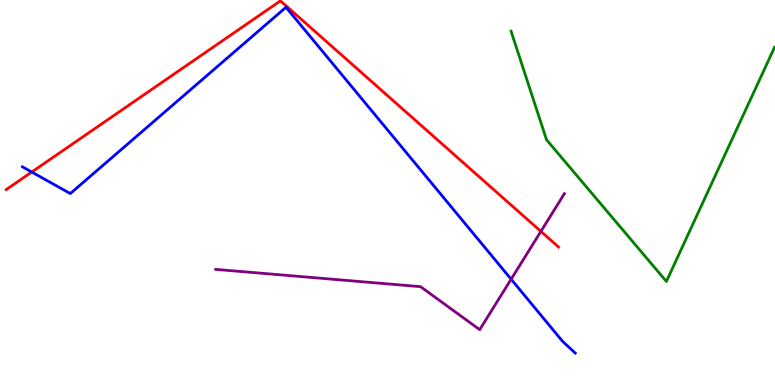[{'lines': ['blue', 'red'], 'intersections': [{'x': 0.41, 'y': 5.53}]}, {'lines': ['green', 'red'], 'intersections': []}, {'lines': ['purple', 'red'], 'intersections': [{'x': 6.98, 'y': 3.99}]}, {'lines': ['blue', 'green'], 'intersections': []}, {'lines': ['blue', 'purple'], 'intersections': [{'x': 6.6, 'y': 2.75}]}, {'lines': ['green', 'purple'], 'intersections': []}]